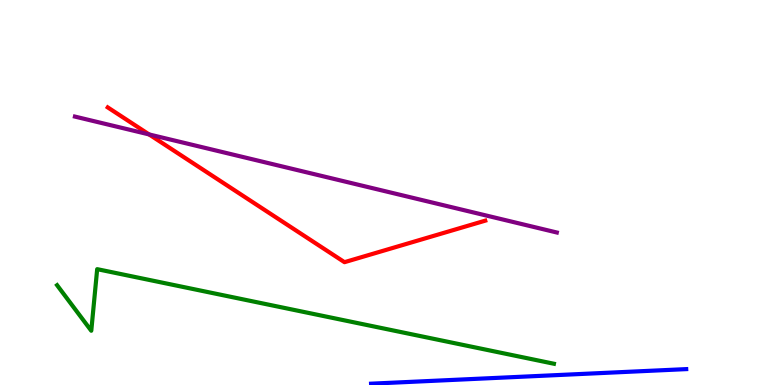[{'lines': ['blue', 'red'], 'intersections': []}, {'lines': ['green', 'red'], 'intersections': []}, {'lines': ['purple', 'red'], 'intersections': [{'x': 1.92, 'y': 6.51}]}, {'lines': ['blue', 'green'], 'intersections': []}, {'lines': ['blue', 'purple'], 'intersections': []}, {'lines': ['green', 'purple'], 'intersections': []}]